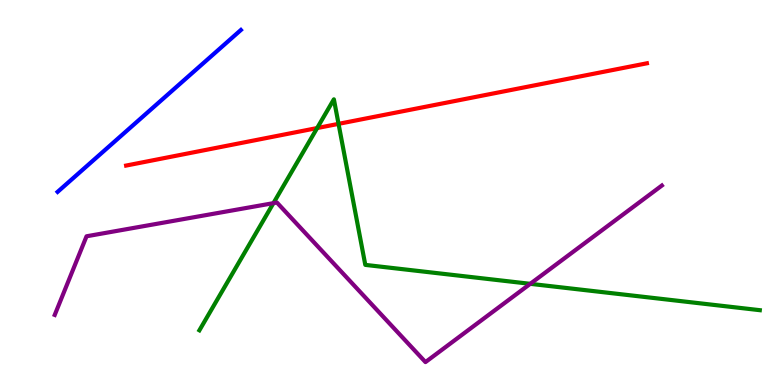[{'lines': ['blue', 'red'], 'intersections': []}, {'lines': ['green', 'red'], 'intersections': [{'x': 4.09, 'y': 6.67}, {'x': 4.37, 'y': 6.78}]}, {'lines': ['purple', 'red'], 'intersections': []}, {'lines': ['blue', 'green'], 'intersections': []}, {'lines': ['blue', 'purple'], 'intersections': []}, {'lines': ['green', 'purple'], 'intersections': [{'x': 3.53, 'y': 4.72}, {'x': 6.84, 'y': 2.63}]}]